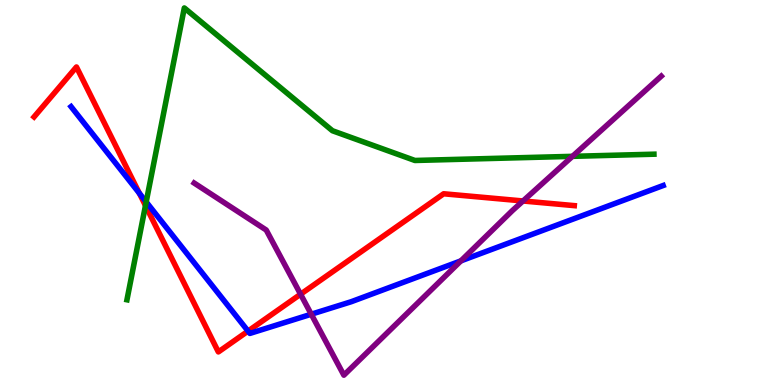[{'lines': ['blue', 'red'], 'intersections': [{'x': 1.8, 'y': 4.98}, {'x': 3.2, 'y': 1.4}]}, {'lines': ['green', 'red'], 'intersections': [{'x': 1.88, 'y': 4.66}]}, {'lines': ['purple', 'red'], 'intersections': [{'x': 3.88, 'y': 2.36}, {'x': 6.75, 'y': 4.78}]}, {'lines': ['blue', 'green'], 'intersections': [{'x': 1.89, 'y': 4.76}]}, {'lines': ['blue', 'purple'], 'intersections': [{'x': 4.02, 'y': 1.84}, {'x': 5.95, 'y': 3.22}]}, {'lines': ['green', 'purple'], 'intersections': [{'x': 7.39, 'y': 5.94}]}]